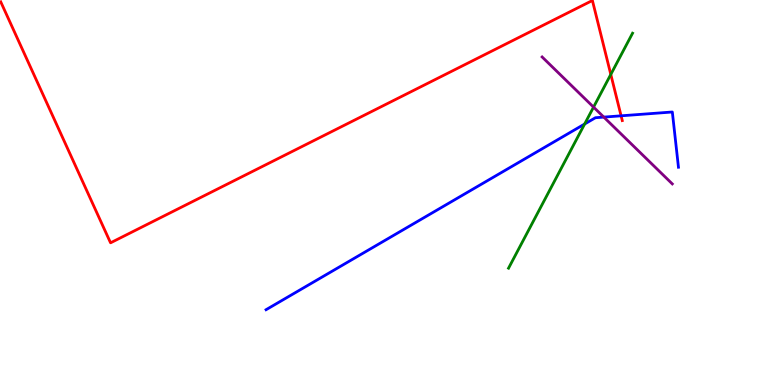[{'lines': ['blue', 'red'], 'intersections': [{'x': 8.01, 'y': 6.99}]}, {'lines': ['green', 'red'], 'intersections': [{'x': 7.88, 'y': 8.07}]}, {'lines': ['purple', 'red'], 'intersections': []}, {'lines': ['blue', 'green'], 'intersections': [{'x': 7.54, 'y': 6.78}]}, {'lines': ['blue', 'purple'], 'intersections': [{'x': 7.79, 'y': 6.96}]}, {'lines': ['green', 'purple'], 'intersections': [{'x': 7.66, 'y': 7.22}]}]